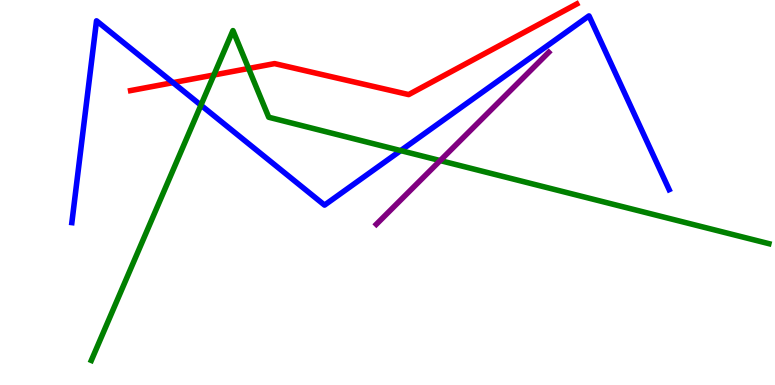[{'lines': ['blue', 'red'], 'intersections': [{'x': 2.23, 'y': 7.85}]}, {'lines': ['green', 'red'], 'intersections': [{'x': 2.76, 'y': 8.05}, {'x': 3.21, 'y': 8.22}]}, {'lines': ['purple', 'red'], 'intersections': []}, {'lines': ['blue', 'green'], 'intersections': [{'x': 2.59, 'y': 7.27}, {'x': 5.17, 'y': 6.09}]}, {'lines': ['blue', 'purple'], 'intersections': []}, {'lines': ['green', 'purple'], 'intersections': [{'x': 5.68, 'y': 5.83}]}]